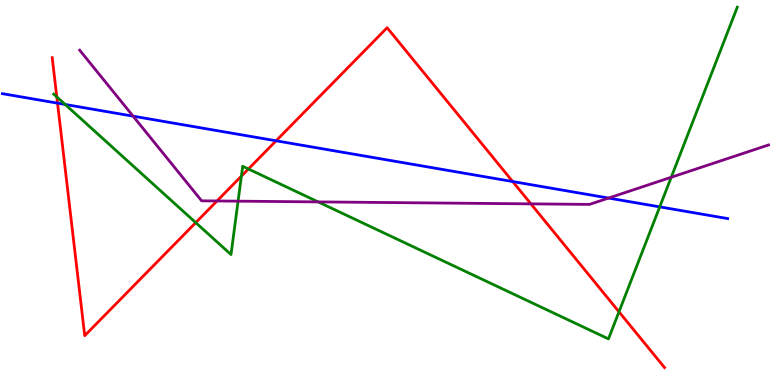[{'lines': ['blue', 'red'], 'intersections': [{'x': 0.742, 'y': 7.32}, {'x': 3.56, 'y': 6.34}, {'x': 6.62, 'y': 5.28}]}, {'lines': ['green', 'red'], 'intersections': [{'x': 0.733, 'y': 7.48}, {'x': 2.53, 'y': 4.22}, {'x': 3.11, 'y': 5.42}, {'x': 3.21, 'y': 5.61}, {'x': 7.99, 'y': 1.9}]}, {'lines': ['purple', 'red'], 'intersections': [{'x': 2.8, 'y': 4.78}, {'x': 6.85, 'y': 4.7}]}, {'lines': ['blue', 'green'], 'intersections': [{'x': 0.841, 'y': 7.29}, {'x': 8.51, 'y': 4.63}]}, {'lines': ['blue', 'purple'], 'intersections': [{'x': 1.72, 'y': 6.98}, {'x': 7.85, 'y': 4.86}]}, {'lines': ['green', 'purple'], 'intersections': [{'x': 3.07, 'y': 4.78}, {'x': 4.11, 'y': 4.76}, {'x': 8.66, 'y': 5.4}]}]